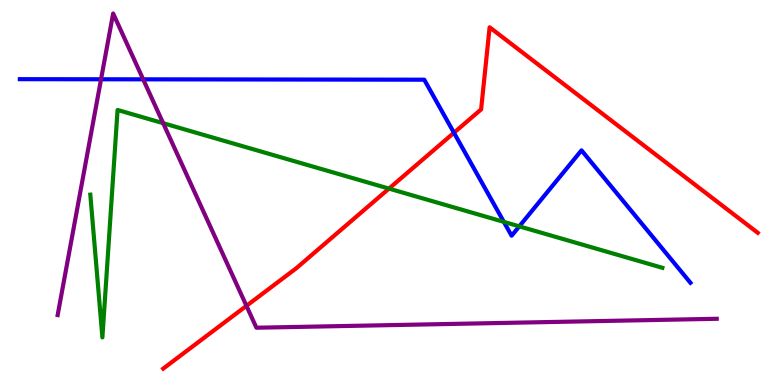[{'lines': ['blue', 'red'], 'intersections': [{'x': 5.86, 'y': 6.55}]}, {'lines': ['green', 'red'], 'intersections': [{'x': 5.02, 'y': 5.1}]}, {'lines': ['purple', 'red'], 'intersections': [{'x': 3.18, 'y': 2.06}]}, {'lines': ['blue', 'green'], 'intersections': [{'x': 6.5, 'y': 4.24}, {'x': 6.7, 'y': 4.12}]}, {'lines': ['blue', 'purple'], 'intersections': [{'x': 1.3, 'y': 7.94}, {'x': 1.85, 'y': 7.94}]}, {'lines': ['green', 'purple'], 'intersections': [{'x': 2.11, 'y': 6.8}]}]